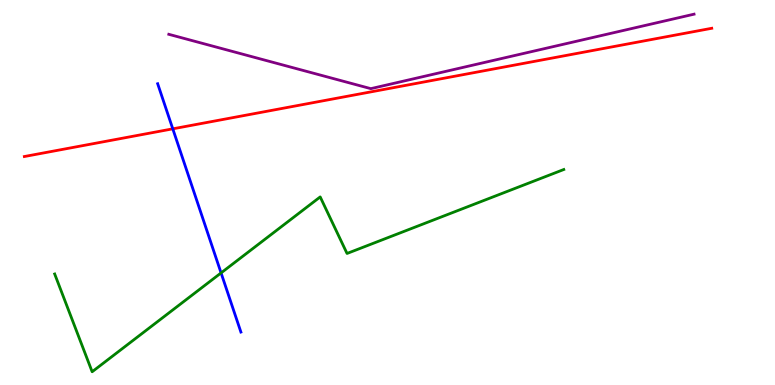[{'lines': ['blue', 'red'], 'intersections': [{'x': 2.23, 'y': 6.65}]}, {'lines': ['green', 'red'], 'intersections': []}, {'lines': ['purple', 'red'], 'intersections': []}, {'lines': ['blue', 'green'], 'intersections': [{'x': 2.85, 'y': 2.91}]}, {'lines': ['blue', 'purple'], 'intersections': []}, {'lines': ['green', 'purple'], 'intersections': []}]